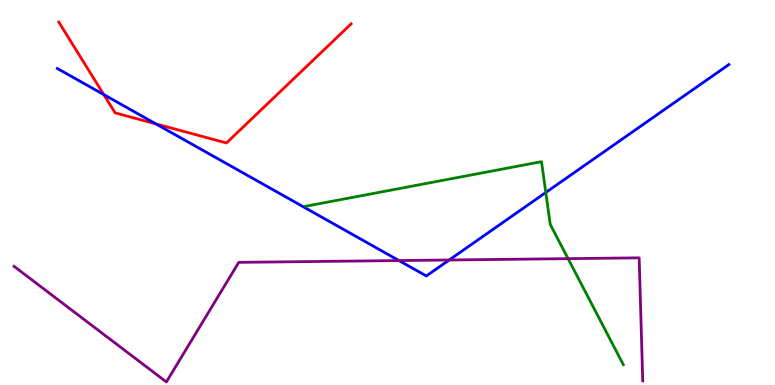[{'lines': ['blue', 'red'], 'intersections': [{'x': 1.34, 'y': 7.54}, {'x': 2.01, 'y': 6.78}]}, {'lines': ['green', 'red'], 'intersections': []}, {'lines': ['purple', 'red'], 'intersections': []}, {'lines': ['blue', 'green'], 'intersections': [{'x': 7.04, 'y': 5.0}]}, {'lines': ['blue', 'purple'], 'intersections': [{'x': 5.15, 'y': 3.23}, {'x': 5.8, 'y': 3.25}]}, {'lines': ['green', 'purple'], 'intersections': [{'x': 7.33, 'y': 3.28}]}]